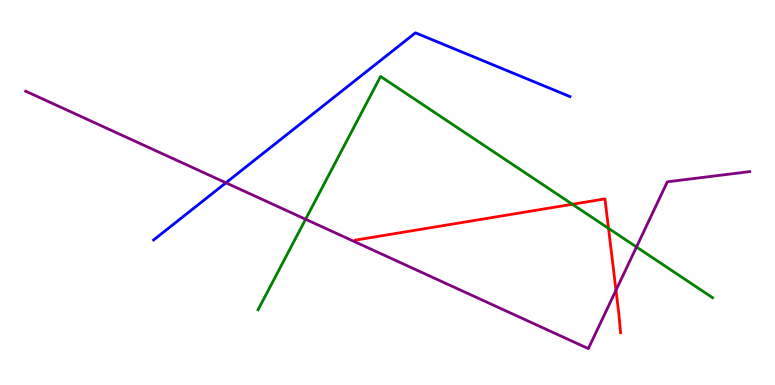[{'lines': ['blue', 'red'], 'intersections': []}, {'lines': ['green', 'red'], 'intersections': [{'x': 7.39, 'y': 4.69}, {'x': 7.85, 'y': 4.07}]}, {'lines': ['purple', 'red'], 'intersections': [{'x': 7.95, 'y': 2.46}]}, {'lines': ['blue', 'green'], 'intersections': []}, {'lines': ['blue', 'purple'], 'intersections': [{'x': 2.91, 'y': 5.25}]}, {'lines': ['green', 'purple'], 'intersections': [{'x': 3.94, 'y': 4.31}, {'x': 8.21, 'y': 3.58}]}]